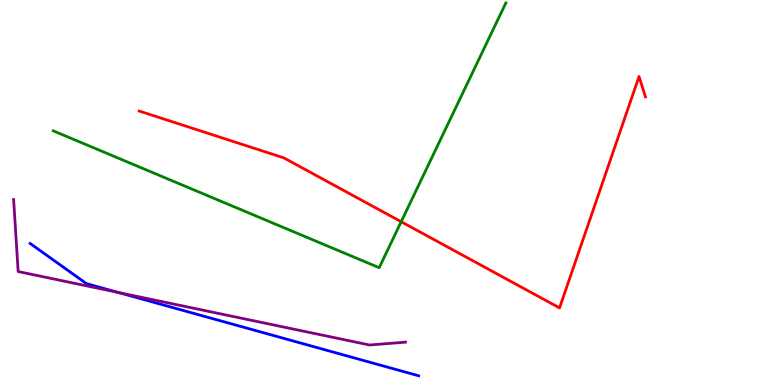[{'lines': ['blue', 'red'], 'intersections': []}, {'lines': ['green', 'red'], 'intersections': [{'x': 5.18, 'y': 4.24}]}, {'lines': ['purple', 'red'], 'intersections': []}, {'lines': ['blue', 'green'], 'intersections': []}, {'lines': ['blue', 'purple'], 'intersections': [{'x': 1.53, 'y': 2.4}]}, {'lines': ['green', 'purple'], 'intersections': []}]